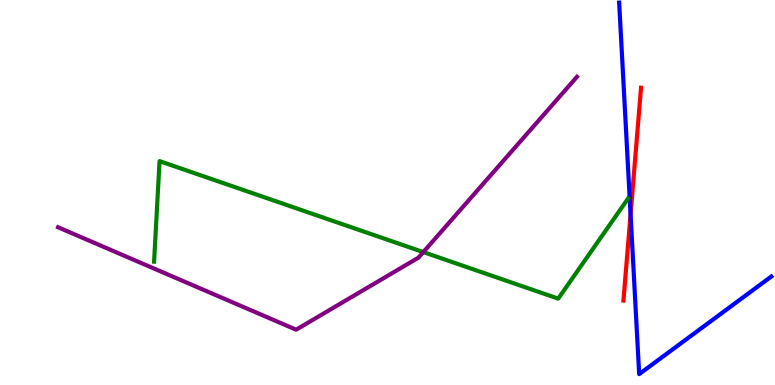[{'lines': ['blue', 'red'], 'intersections': [{'x': 8.14, 'y': 4.43}]}, {'lines': ['green', 'red'], 'intersections': []}, {'lines': ['purple', 'red'], 'intersections': []}, {'lines': ['blue', 'green'], 'intersections': []}, {'lines': ['blue', 'purple'], 'intersections': []}, {'lines': ['green', 'purple'], 'intersections': [{'x': 5.46, 'y': 3.45}]}]